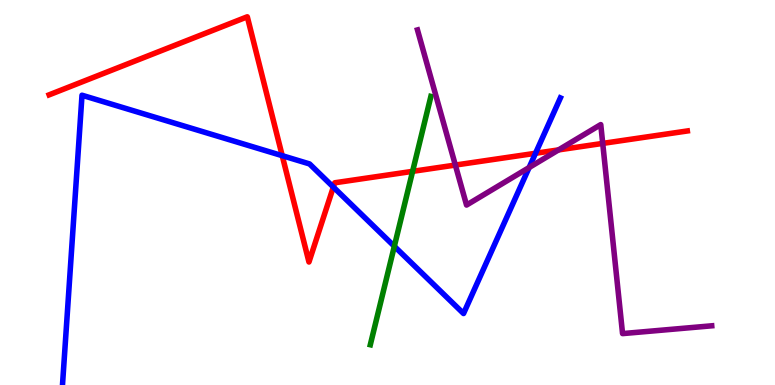[{'lines': ['blue', 'red'], 'intersections': [{'x': 3.64, 'y': 5.96}, {'x': 4.3, 'y': 5.14}, {'x': 6.91, 'y': 6.02}]}, {'lines': ['green', 'red'], 'intersections': [{'x': 5.32, 'y': 5.55}]}, {'lines': ['purple', 'red'], 'intersections': [{'x': 5.88, 'y': 5.71}, {'x': 7.21, 'y': 6.11}, {'x': 7.78, 'y': 6.28}]}, {'lines': ['blue', 'green'], 'intersections': [{'x': 5.09, 'y': 3.6}]}, {'lines': ['blue', 'purple'], 'intersections': [{'x': 6.83, 'y': 5.65}]}, {'lines': ['green', 'purple'], 'intersections': []}]